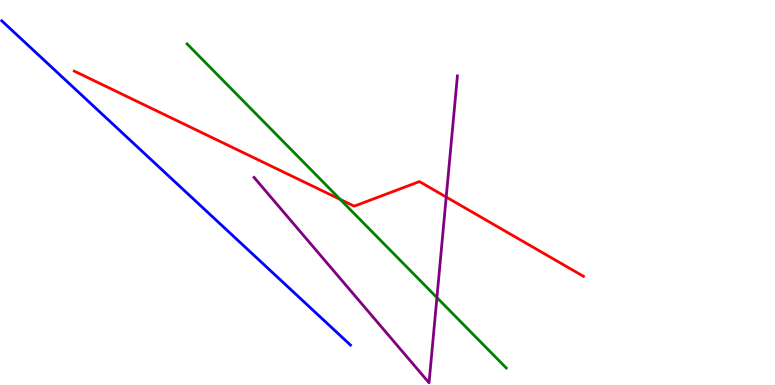[{'lines': ['blue', 'red'], 'intersections': []}, {'lines': ['green', 'red'], 'intersections': [{'x': 4.39, 'y': 4.82}]}, {'lines': ['purple', 'red'], 'intersections': [{'x': 5.76, 'y': 4.88}]}, {'lines': ['blue', 'green'], 'intersections': []}, {'lines': ['blue', 'purple'], 'intersections': []}, {'lines': ['green', 'purple'], 'intersections': [{'x': 5.64, 'y': 2.27}]}]